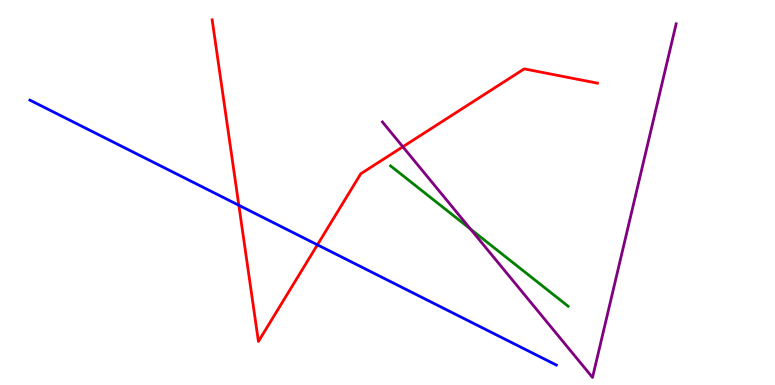[{'lines': ['blue', 'red'], 'intersections': [{'x': 3.08, 'y': 4.67}, {'x': 4.1, 'y': 3.64}]}, {'lines': ['green', 'red'], 'intersections': []}, {'lines': ['purple', 'red'], 'intersections': [{'x': 5.2, 'y': 6.19}]}, {'lines': ['blue', 'green'], 'intersections': []}, {'lines': ['blue', 'purple'], 'intersections': []}, {'lines': ['green', 'purple'], 'intersections': [{'x': 6.07, 'y': 4.05}]}]